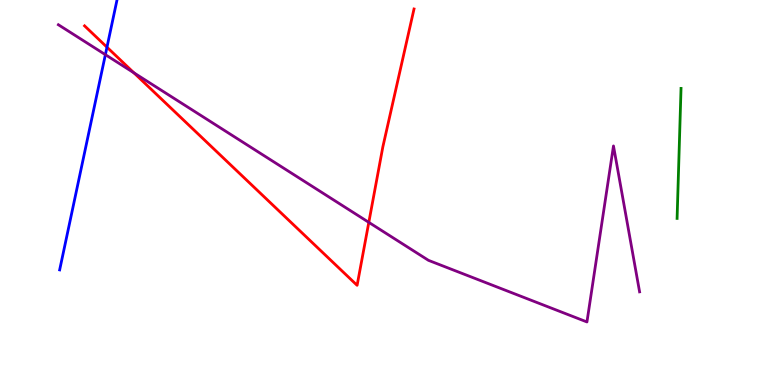[{'lines': ['blue', 'red'], 'intersections': [{'x': 1.38, 'y': 8.77}]}, {'lines': ['green', 'red'], 'intersections': []}, {'lines': ['purple', 'red'], 'intersections': [{'x': 1.73, 'y': 8.11}, {'x': 4.76, 'y': 4.22}]}, {'lines': ['blue', 'green'], 'intersections': []}, {'lines': ['blue', 'purple'], 'intersections': [{'x': 1.36, 'y': 8.58}]}, {'lines': ['green', 'purple'], 'intersections': []}]